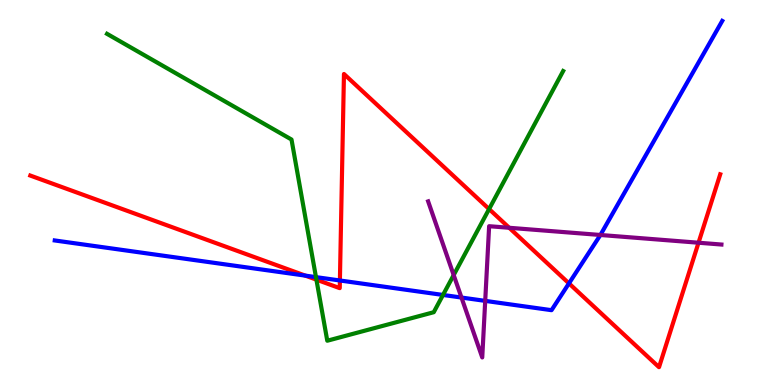[{'lines': ['blue', 'red'], 'intersections': [{'x': 3.94, 'y': 2.84}, {'x': 4.39, 'y': 2.71}, {'x': 7.34, 'y': 2.64}]}, {'lines': ['green', 'red'], 'intersections': [{'x': 4.08, 'y': 2.74}, {'x': 6.31, 'y': 4.57}]}, {'lines': ['purple', 'red'], 'intersections': [{'x': 6.57, 'y': 4.08}, {'x': 9.01, 'y': 3.7}]}, {'lines': ['blue', 'green'], 'intersections': [{'x': 4.08, 'y': 2.8}, {'x': 5.72, 'y': 2.34}]}, {'lines': ['blue', 'purple'], 'intersections': [{'x': 5.95, 'y': 2.27}, {'x': 6.26, 'y': 2.18}, {'x': 7.75, 'y': 3.9}]}, {'lines': ['green', 'purple'], 'intersections': [{'x': 5.85, 'y': 2.86}]}]